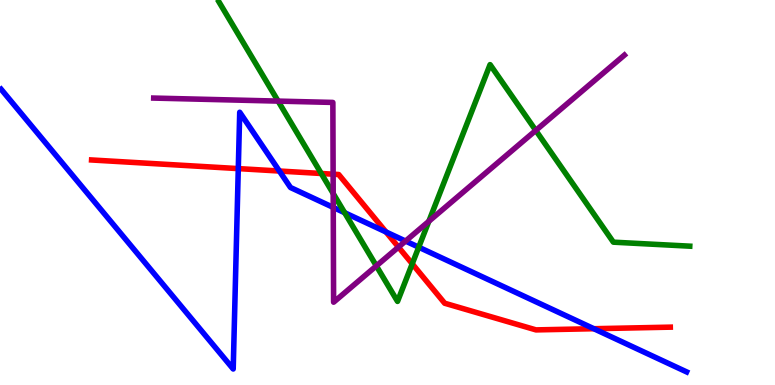[{'lines': ['blue', 'red'], 'intersections': [{'x': 3.07, 'y': 5.62}, {'x': 3.6, 'y': 5.56}, {'x': 4.98, 'y': 3.97}, {'x': 7.66, 'y': 1.46}]}, {'lines': ['green', 'red'], 'intersections': [{'x': 4.15, 'y': 5.49}, {'x': 5.32, 'y': 3.15}]}, {'lines': ['purple', 'red'], 'intersections': [{'x': 4.3, 'y': 5.48}, {'x': 5.14, 'y': 3.58}]}, {'lines': ['blue', 'green'], 'intersections': [{'x': 4.45, 'y': 4.47}, {'x': 5.4, 'y': 3.58}]}, {'lines': ['blue', 'purple'], 'intersections': [{'x': 4.3, 'y': 4.61}, {'x': 5.23, 'y': 3.74}]}, {'lines': ['green', 'purple'], 'intersections': [{'x': 3.59, 'y': 7.37}, {'x': 4.3, 'y': 4.97}, {'x': 4.86, 'y': 3.09}, {'x': 5.53, 'y': 4.25}, {'x': 6.91, 'y': 6.61}]}]